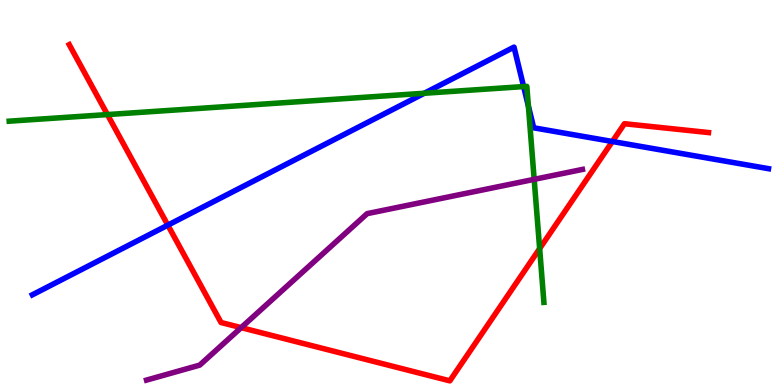[{'lines': ['blue', 'red'], 'intersections': [{'x': 2.17, 'y': 4.15}, {'x': 7.9, 'y': 6.32}]}, {'lines': ['green', 'red'], 'intersections': [{'x': 1.39, 'y': 7.02}, {'x': 6.96, 'y': 3.54}]}, {'lines': ['purple', 'red'], 'intersections': [{'x': 3.11, 'y': 1.49}]}, {'lines': ['blue', 'green'], 'intersections': [{'x': 5.48, 'y': 7.58}, {'x': 6.76, 'y': 7.75}, {'x': 6.82, 'y': 7.24}]}, {'lines': ['blue', 'purple'], 'intersections': []}, {'lines': ['green', 'purple'], 'intersections': [{'x': 6.89, 'y': 5.34}]}]